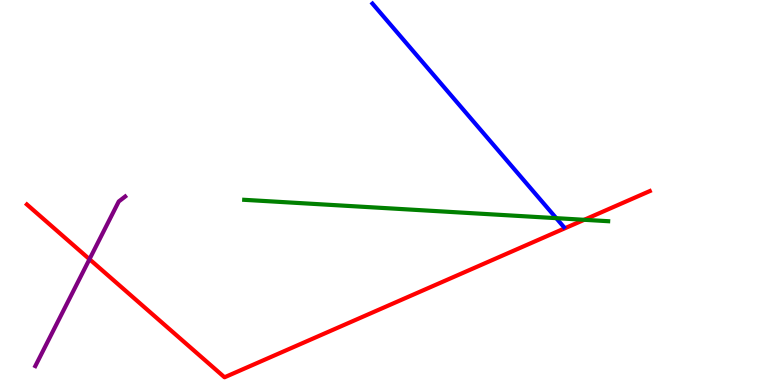[{'lines': ['blue', 'red'], 'intersections': []}, {'lines': ['green', 'red'], 'intersections': [{'x': 7.54, 'y': 4.29}]}, {'lines': ['purple', 'red'], 'intersections': [{'x': 1.15, 'y': 3.27}]}, {'lines': ['blue', 'green'], 'intersections': [{'x': 7.18, 'y': 4.33}]}, {'lines': ['blue', 'purple'], 'intersections': []}, {'lines': ['green', 'purple'], 'intersections': []}]